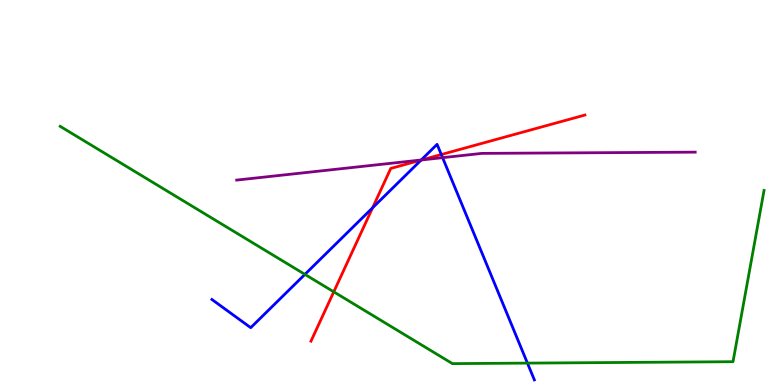[{'lines': ['blue', 'red'], 'intersections': [{'x': 4.81, 'y': 4.6}, {'x': 5.43, 'y': 5.84}, {'x': 5.69, 'y': 5.99}]}, {'lines': ['green', 'red'], 'intersections': [{'x': 4.31, 'y': 2.42}]}, {'lines': ['purple', 'red'], 'intersections': [{'x': 5.44, 'y': 5.85}]}, {'lines': ['blue', 'green'], 'intersections': [{'x': 3.93, 'y': 2.87}, {'x': 6.81, 'y': 0.569}]}, {'lines': ['blue', 'purple'], 'intersections': [{'x': 5.43, 'y': 5.84}, {'x': 5.71, 'y': 5.9}]}, {'lines': ['green', 'purple'], 'intersections': []}]